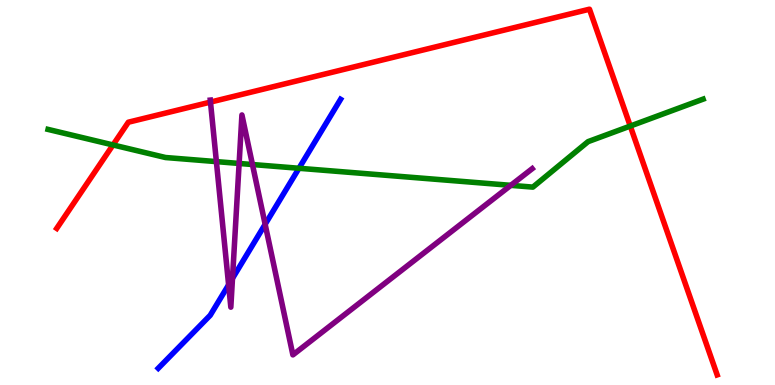[{'lines': ['blue', 'red'], 'intersections': []}, {'lines': ['green', 'red'], 'intersections': [{'x': 1.46, 'y': 6.24}, {'x': 8.13, 'y': 6.73}]}, {'lines': ['purple', 'red'], 'intersections': [{'x': 2.72, 'y': 7.35}]}, {'lines': ['blue', 'green'], 'intersections': [{'x': 3.86, 'y': 5.63}]}, {'lines': ['blue', 'purple'], 'intersections': [{'x': 2.95, 'y': 2.6}, {'x': 3.0, 'y': 2.77}, {'x': 3.42, 'y': 4.17}]}, {'lines': ['green', 'purple'], 'intersections': [{'x': 2.79, 'y': 5.8}, {'x': 3.09, 'y': 5.75}, {'x': 3.26, 'y': 5.73}, {'x': 6.59, 'y': 5.19}]}]